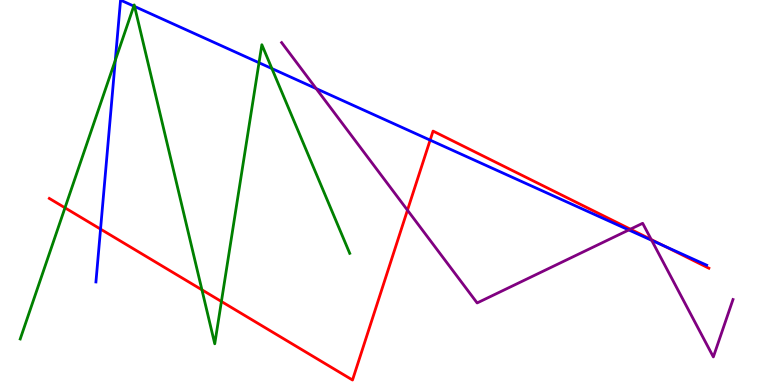[{'lines': ['blue', 'red'], 'intersections': [{'x': 1.3, 'y': 4.05}, {'x': 5.55, 'y': 6.36}, {'x': 8.56, 'y': 3.62}]}, {'lines': ['green', 'red'], 'intersections': [{'x': 0.838, 'y': 4.6}, {'x': 2.61, 'y': 2.47}, {'x': 2.86, 'y': 2.17}]}, {'lines': ['purple', 'red'], 'intersections': [{'x': 5.26, 'y': 4.54}, {'x': 8.13, 'y': 4.05}, {'x': 8.4, 'y': 3.78}]}, {'lines': ['blue', 'green'], 'intersections': [{'x': 1.49, 'y': 8.43}, {'x': 1.73, 'y': 9.84}, {'x': 1.74, 'y': 9.83}, {'x': 3.34, 'y': 8.37}, {'x': 3.51, 'y': 8.22}]}, {'lines': ['blue', 'purple'], 'intersections': [{'x': 4.08, 'y': 7.7}, {'x': 8.11, 'y': 4.03}, {'x': 8.41, 'y': 3.76}]}, {'lines': ['green', 'purple'], 'intersections': []}]